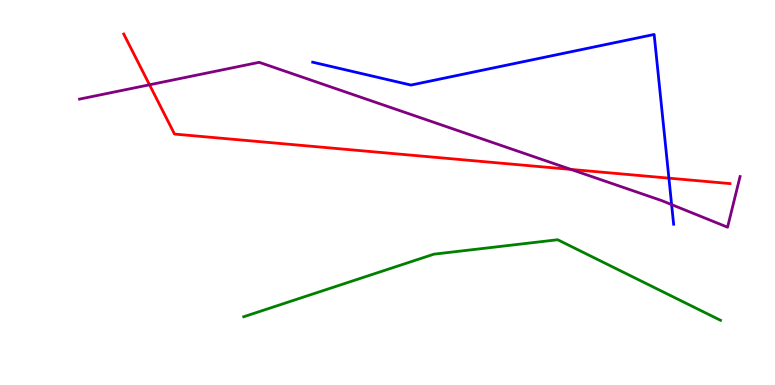[{'lines': ['blue', 'red'], 'intersections': [{'x': 8.63, 'y': 5.37}]}, {'lines': ['green', 'red'], 'intersections': []}, {'lines': ['purple', 'red'], 'intersections': [{'x': 1.93, 'y': 7.8}, {'x': 7.37, 'y': 5.6}]}, {'lines': ['blue', 'green'], 'intersections': []}, {'lines': ['blue', 'purple'], 'intersections': [{'x': 8.67, 'y': 4.69}]}, {'lines': ['green', 'purple'], 'intersections': []}]